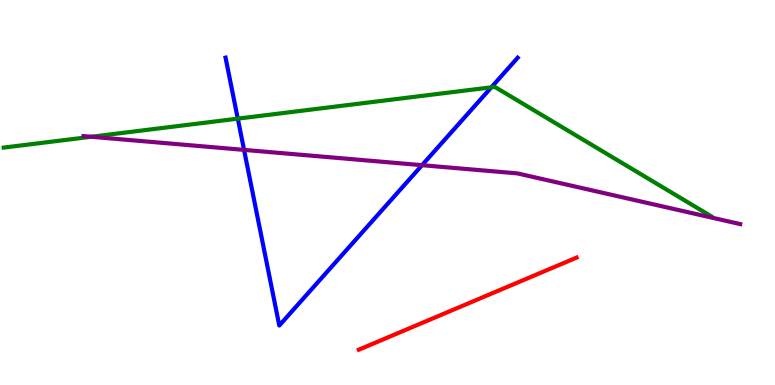[{'lines': ['blue', 'red'], 'intersections': []}, {'lines': ['green', 'red'], 'intersections': []}, {'lines': ['purple', 'red'], 'intersections': []}, {'lines': ['blue', 'green'], 'intersections': [{'x': 3.07, 'y': 6.92}, {'x': 6.34, 'y': 7.73}]}, {'lines': ['blue', 'purple'], 'intersections': [{'x': 3.15, 'y': 6.11}, {'x': 5.45, 'y': 5.71}]}, {'lines': ['green', 'purple'], 'intersections': [{'x': 1.18, 'y': 6.45}]}]